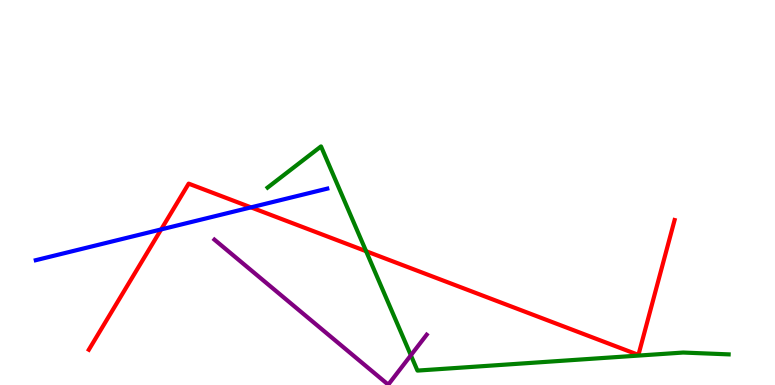[{'lines': ['blue', 'red'], 'intersections': [{'x': 2.08, 'y': 4.04}, {'x': 3.24, 'y': 4.61}]}, {'lines': ['green', 'red'], 'intersections': [{'x': 4.72, 'y': 3.48}]}, {'lines': ['purple', 'red'], 'intersections': []}, {'lines': ['blue', 'green'], 'intersections': []}, {'lines': ['blue', 'purple'], 'intersections': []}, {'lines': ['green', 'purple'], 'intersections': [{'x': 5.3, 'y': 0.772}]}]